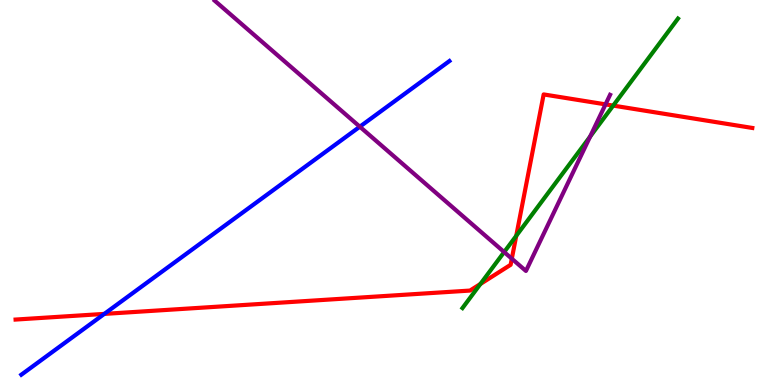[{'lines': ['blue', 'red'], 'intersections': [{'x': 1.35, 'y': 1.85}]}, {'lines': ['green', 'red'], 'intersections': [{'x': 6.2, 'y': 2.62}, {'x': 6.66, 'y': 3.87}, {'x': 7.91, 'y': 7.26}]}, {'lines': ['purple', 'red'], 'intersections': [{'x': 6.6, 'y': 3.28}, {'x': 7.81, 'y': 7.29}]}, {'lines': ['blue', 'green'], 'intersections': []}, {'lines': ['blue', 'purple'], 'intersections': [{'x': 4.64, 'y': 6.71}]}, {'lines': ['green', 'purple'], 'intersections': [{'x': 6.51, 'y': 3.45}, {'x': 7.61, 'y': 6.45}]}]